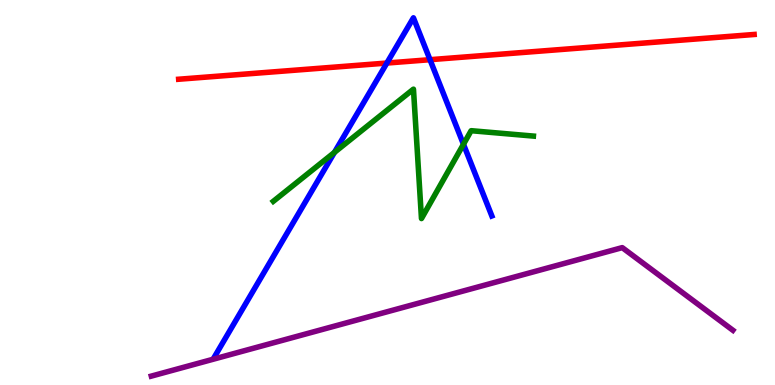[{'lines': ['blue', 'red'], 'intersections': [{'x': 4.99, 'y': 8.36}, {'x': 5.55, 'y': 8.45}]}, {'lines': ['green', 'red'], 'intersections': []}, {'lines': ['purple', 'red'], 'intersections': []}, {'lines': ['blue', 'green'], 'intersections': [{'x': 4.32, 'y': 6.04}, {'x': 5.98, 'y': 6.25}]}, {'lines': ['blue', 'purple'], 'intersections': []}, {'lines': ['green', 'purple'], 'intersections': []}]